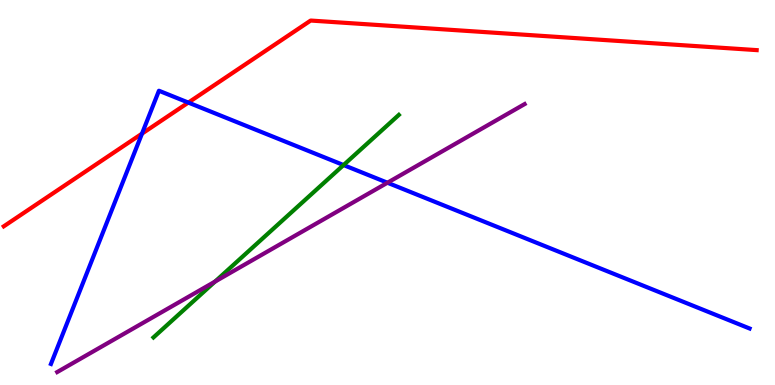[{'lines': ['blue', 'red'], 'intersections': [{'x': 1.83, 'y': 6.53}, {'x': 2.43, 'y': 7.34}]}, {'lines': ['green', 'red'], 'intersections': []}, {'lines': ['purple', 'red'], 'intersections': []}, {'lines': ['blue', 'green'], 'intersections': [{'x': 4.43, 'y': 5.71}]}, {'lines': ['blue', 'purple'], 'intersections': [{'x': 5.0, 'y': 5.25}]}, {'lines': ['green', 'purple'], 'intersections': [{'x': 2.78, 'y': 2.69}]}]